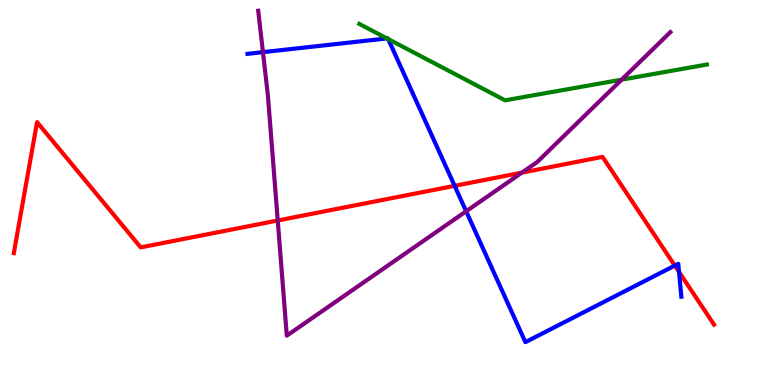[{'lines': ['blue', 'red'], 'intersections': [{'x': 5.87, 'y': 5.17}, {'x': 8.71, 'y': 3.1}, {'x': 8.76, 'y': 2.94}]}, {'lines': ['green', 'red'], 'intersections': []}, {'lines': ['purple', 'red'], 'intersections': [{'x': 3.58, 'y': 4.27}, {'x': 6.73, 'y': 5.52}]}, {'lines': ['blue', 'green'], 'intersections': [{'x': 4.99, 'y': 9.0}, {'x': 5.01, 'y': 8.99}]}, {'lines': ['blue', 'purple'], 'intersections': [{'x': 3.39, 'y': 8.65}, {'x': 6.01, 'y': 4.51}]}, {'lines': ['green', 'purple'], 'intersections': [{'x': 8.02, 'y': 7.93}]}]